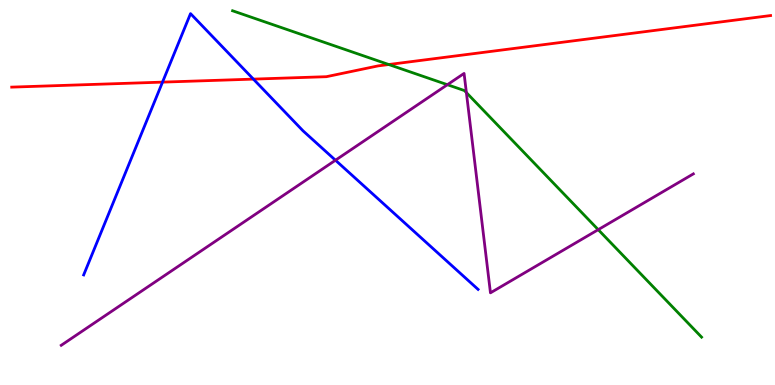[{'lines': ['blue', 'red'], 'intersections': [{'x': 2.1, 'y': 7.87}, {'x': 3.27, 'y': 7.95}]}, {'lines': ['green', 'red'], 'intersections': [{'x': 5.02, 'y': 8.32}]}, {'lines': ['purple', 'red'], 'intersections': []}, {'lines': ['blue', 'green'], 'intersections': []}, {'lines': ['blue', 'purple'], 'intersections': [{'x': 4.33, 'y': 5.84}]}, {'lines': ['green', 'purple'], 'intersections': [{'x': 5.77, 'y': 7.8}, {'x': 6.02, 'y': 7.6}, {'x': 7.72, 'y': 4.03}]}]